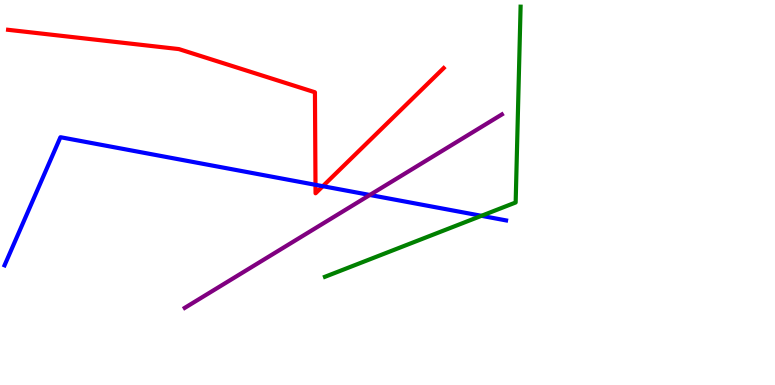[{'lines': ['blue', 'red'], 'intersections': [{'x': 4.07, 'y': 5.2}, {'x': 4.17, 'y': 5.16}]}, {'lines': ['green', 'red'], 'intersections': []}, {'lines': ['purple', 'red'], 'intersections': []}, {'lines': ['blue', 'green'], 'intersections': [{'x': 6.21, 'y': 4.39}]}, {'lines': ['blue', 'purple'], 'intersections': [{'x': 4.77, 'y': 4.94}]}, {'lines': ['green', 'purple'], 'intersections': []}]